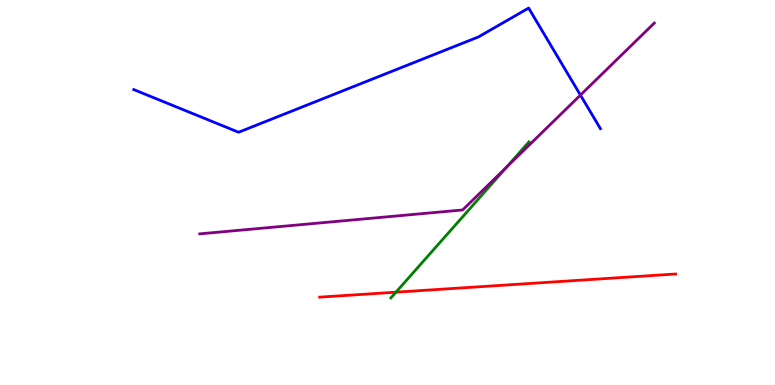[{'lines': ['blue', 'red'], 'intersections': []}, {'lines': ['green', 'red'], 'intersections': [{'x': 5.11, 'y': 2.41}]}, {'lines': ['purple', 'red'], 'intersections': []}, {'lines': ['blue', 'green'], 'intersections': []}, {'lines': ['blue', 'purple'], 'intersections': [{'x': 7.49, 'y': 7.53}]}, {'lines': ['green', 'purple'], 'intersections': [{'x': 6.54, 'y': 5.67}]}]